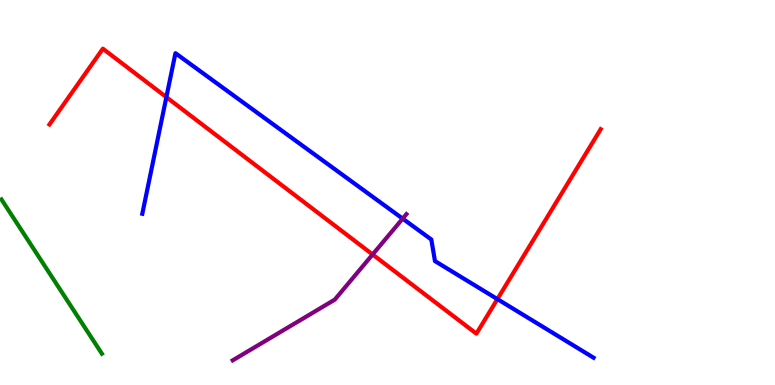[{'lines': ['blue', 'red'], 'intersections': [{'x': 2.15, 'y': 7.48}, {'x': 6.42, 'y': 2.23}]}, {'lines': ['green', 'red'], 'intersections': []}, {'lines': ['purple', 'red'], 'intersections': [{'x': 4.81, 'y': 3.39}]}, {'lines': ['blue', 'green'], 'intersections': []}, {'lines': ['blue', 'purple'], 'intersections': [{'x': 5.2, 'y': 4.32}]}, {'lines': ['green', 'purple'], 'intersections': []}]